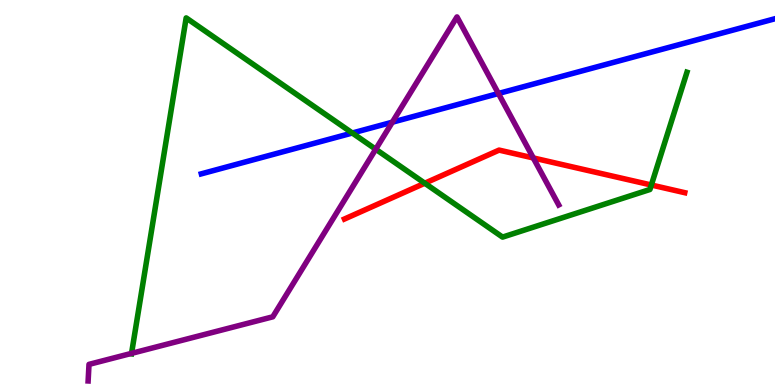[{'lines': ['blue', 'red'], 'intersections': []}, {'lines': ['green', 'red'], 'intersections': [{'x': 5.48, 'y': 5.24}, {'x': 8.4, 'y': 5.19}]}, {'lines': ['purple', 'red'], 'intersections': [{'x': 6.88, 'y': 5.9}]}, {'lines': ['blue', 'green'], 'intersections': [{'x': 4.55, 'y': 6.55}]}, {'lines': ['blue', 'purple'], 'intersections': [{'x': 5.06, 'y': 6.83}, {'x': 6.43, 'y': 7.57}]}, {'lines': ['green', 'purple'], 'intersections': [{'x': 1.7, 'y': 0.822}, {'x': 4.85, 'y': 6.12}]}]